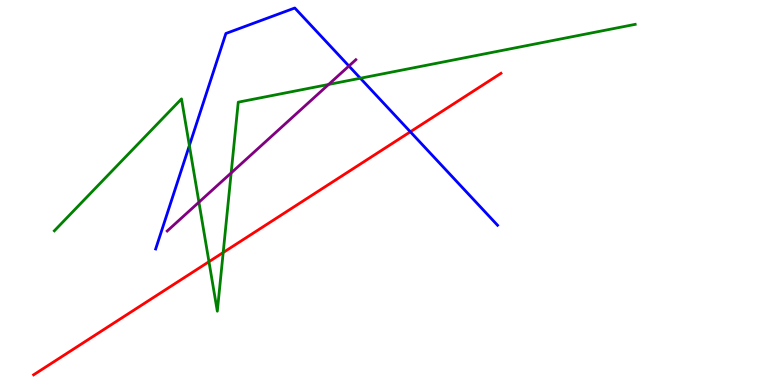[{'lines': ['blue', 'red'], 'intersections': [{'x': 5.29, 'y': 6.58}]}, {'lines': ['green', 'red'], 'intersections': [{'x': 2.7, 'y': 3.2}, {'x': 2.88, 'y': 3.44}]}, {'lines': ['purple', 'red'], 'intersections': []}, {'lines': ['blue', 'green'], 'intersections': [{'x': 2.44, 'y': 6.22}, {'x': 4.65, 'y': 7.97}]}, {'lines': ['blue', 'purple'], 'intersections': [{'x': 4.5, 'y': 8.29}]}, {'lines': ['green', 'purple'], 'intersections': [{'x': 2.57, 'y': 4.75}, {'x': 2.98, 'y': 5.51}, {'x': 4.24, 'y': 7.81}]}]